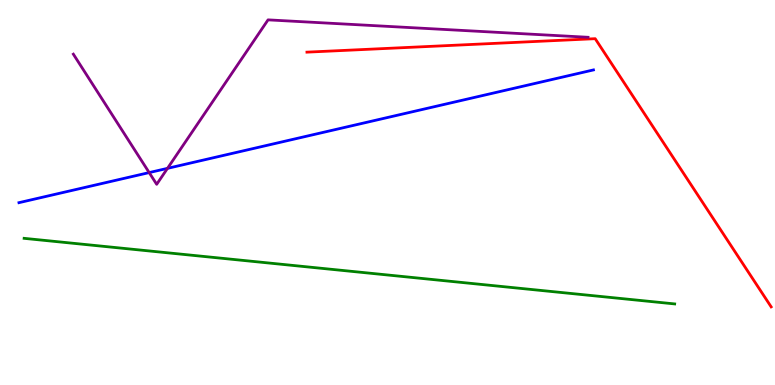[{'lines': ['blue', 'red'], 'intersections': []}, {'lines': ['green', 'red'], 'intersections': []}, {'lines': ['purple', 'red'], 'intersections': []}, {'lines': ['blue', 'green'], 'intersections': []}, {'lines': ['blue', 'purple'], 'intersections': [{'x': 1.92, 'y': 5.52}, {'x': 2.16, 'y': 5.63}]}, {'lines': ['green', 'purple'], 'intersections': []}]